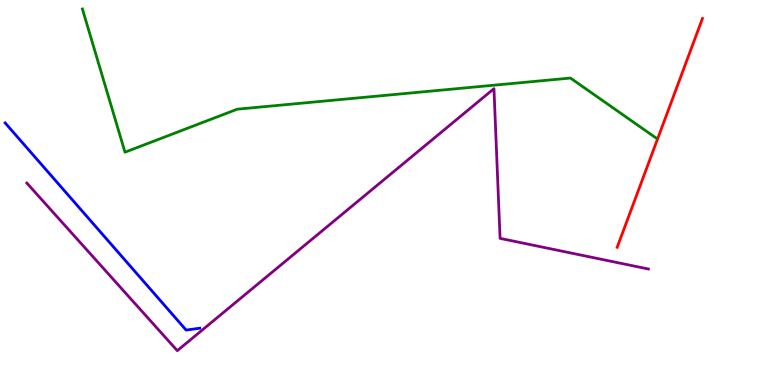[{'lines': ['blue', 'red'], 'intersections': []}, {'lines': ['green', 'red'], 'intersections': []}, {'lines': ['purple', 'red'], 'intersections': []}, {'lines': ['blue', 'green'], 'intersections': []}, {'lines': ['blue', 'purple'], 'intersections': []}, {'lines': ['green', 'purple'], 'intersections': []}]